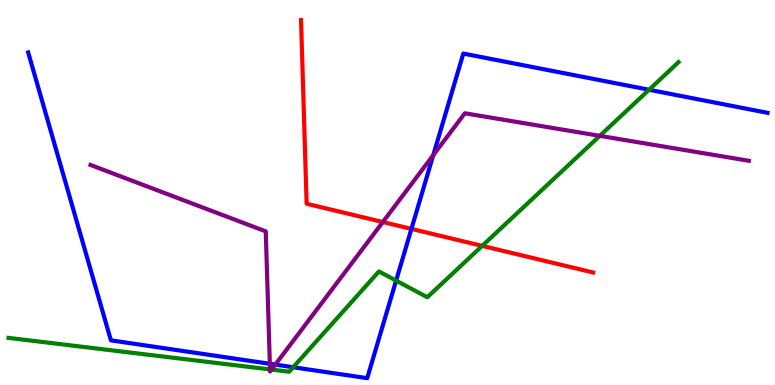[{'lines': ['blue', 'red'], 'intersections': [{'x': 5.31, 'y': 4.05}]}, {'lines': ['green', 'red'], 'intersections': [{'x': 6.22, 'y': 3.61}]}, {'lines': ['purple', 'red'], 'intersections': [{'x': 4.94, 'y': 4.23}]}, {'lines': ['blue', 'green'], 'intersections': [{'x': 3.78, 'y': 0.462}, {'x': 5.11, 'y': 2.71}, {'x': 8.37, 'y': 7.67}]}, {'lines': ['blue', 'purple'], 'intersections': [{'x': 3.48, 'y': 0.551}, {'x': 3.55, 'y': 0.53}, {'x': 5.59, 'y': 5.97}]}, {'lines': ['green', 'purple'], 'intersections': [{'x': 3.48, 'y': 0.405}, {'x': 3.5, 'y': 0.4}, {'x': 7.74, 'y': 6.47}]}]